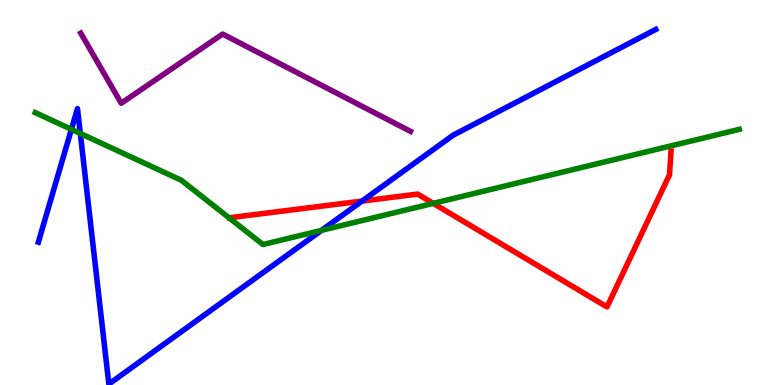[{'lines': ['blue', 'red'], 'intersections': [{'x': 4.67, 'y': 4.78}]}, {'lines': ['green', 'red'], 'intersections': [{'x': 5.59, 'y': 4.72}]}, {'lines': ['purple', 'red'], 'intersections': []}, {'lines': ['blue', 'green'], 'intersections': [{'x': 0.921, 'y': 6.64}, {'x': 1.04, 'y': 6.53}, {'x': 4.15, 'y': 4.02}]}, {'lines': ['blue', 'purple'], 'intersections': []}, {'lines': ['green', 'purple'], 'intersections': []}]